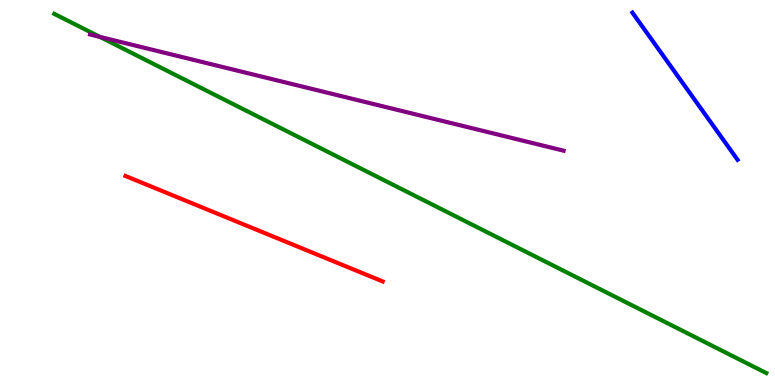[{'lines': ['blue', 'red'], 'intersections': []}, {'lines': ['green', 'red'], 'intersections': []}, {'lines': ['purple', 'red'], 'intersections': []}, {'lines': ['blue', 'green'], 'intersections': []}, {'lines': ['blue', 'purple'], 'intersections': []}, {'lines': ['green', 'purple'], 'intersections': [{'x': 1.29, 'y': 9.04}]}]